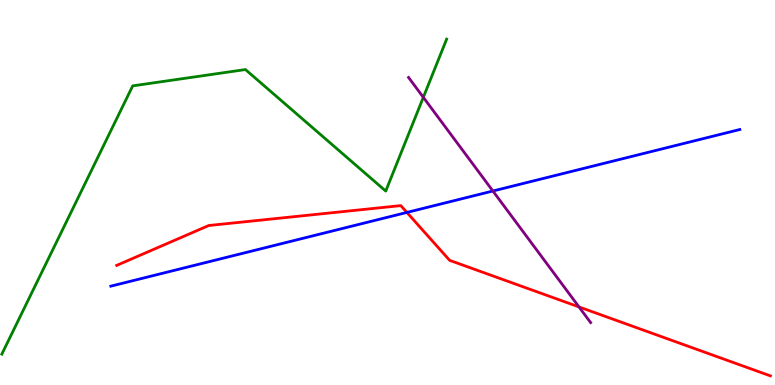[{'lines': ['blue', 'red'], 'intersections': [{'x': 5.25, 'y': 4.48}]}, {'lines': ['green', 'red'], 'intersections': []}, {'lines': ['purple', 'red'], 'intersections': [{'x': 7.47, 'y': 2.03}]}, {'lines': ['blue', 'green'], 'intersections': []}, {'lines': ['blue', 'purple'], 'intersections': [{'x': 6.36, 'y': 5.04}]}, {'lines': ['green', 'purple'], 'intersections': [{'x': 5.46, 'y': 7.47}]}]